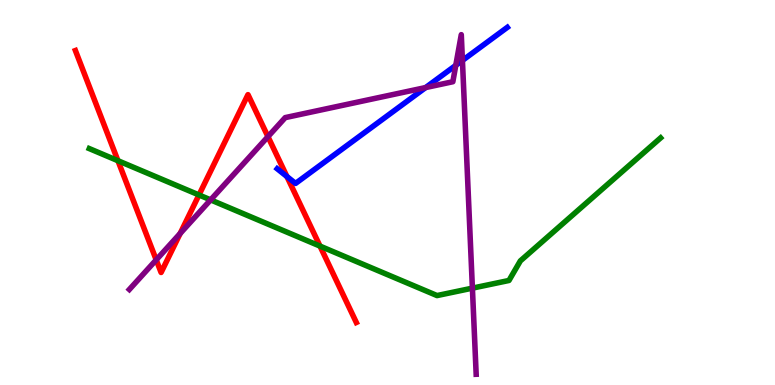[{'lines': ['blue', 'red'], 'intersections': [{'x': 3.7, 'y': 5.41}]}, {'lines': ['green', 'red'], 'intersections': [{'x': 1.52, 'y': 5.83}, {'x': 2.57, 'y': 4.94}, {'x': 4.13, 'y': 3.61}]}, {'lines': ['purple', 'red'], 'intersections': [{'x': 2.02, 'y': 3.25}, {'x': 2.32, 'y': 3.94}, {'x': 3.46, 'y': 6.45}]}, {'lines': ['blue', 'green'], 'intersections': []}, {'lines': ['blue', 'purple'], 'intersections': [{'x': 5.49, 'y': 7.73}, {'x': 5.88, 'y': 8.3}, {'x': 5.97, 'y': 8.43}]}, {'lines': ['green', 'purple'], 'intersections': [{'x': 2.72, 'y': 4.81}, {'x': 6.1, 'y': 2.52}]}]